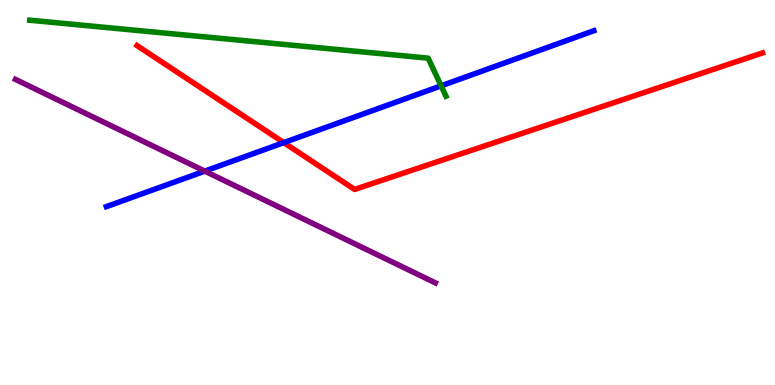[{'lines': ['blue', 'red'], 'intersections': [{'x': 3.66, 'y': 6.3}]}, {'lines': ['green', 'red'], 'intersections': []}, {'lines': ['purple', 'red'], 'intersections': []}, {'lines': ['blue', 'green'], 'intersections': [{'x': 5.69, 'y': 7.77}]}, {'lines': ['blue', 'purple'], 'intersections': [{'x': 2.64, 'y': 5.56}]}, {'lines': ['green', 'purple'], 'intersections': []}]